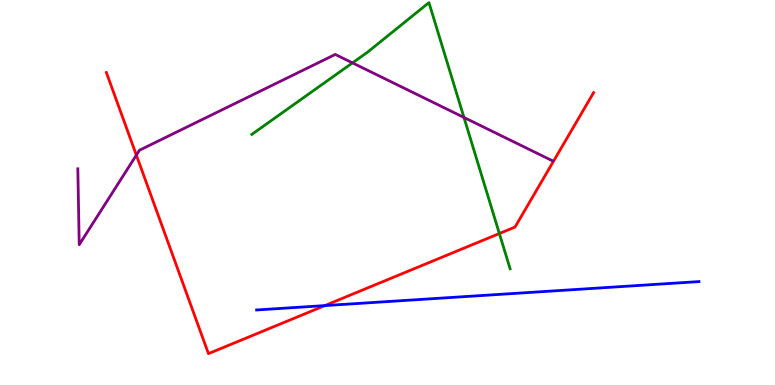[{'lines': ['blue', 'red'], 'intersections': [{'x': 4.19, 'y': 2.06}]}, {'lines': ['green', 'red'], 'intersections': [{'x': 6.44, 'y': 3.93}]}, {'lines': ['purple', 'red'], 'intersections': [{'x': 1.76, 'y': 5.97}]}, {'lines': ['blue', 'green'], 'intersections': []}, {'lines': ['blue', 'purple'], 'intersections': []}, {'lines': ['green', 'purple'], 'intersections': [{'x': 4.55, 'y': 8.37}, {'x': 5.99, 'y': 6.95}]}]